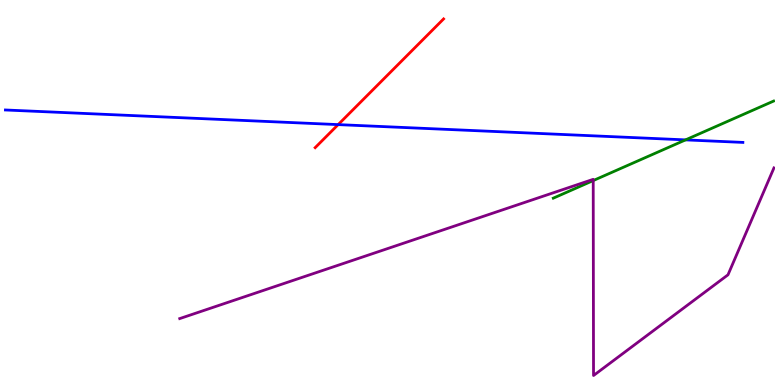[{'lines': ['blue', 'red'], 'intersections': [{'x': 4.36, 'y': 6.76}]}, {'lines': ['green', 'red'], 'intersections': []}, {'lines': ['purple', 'red'], 'intersections': []}, {'lines': ['blue', 'green'], 'intersections': [{'x': 8.85, 'y': 6.37}]}, {'lines': ['blue', 'purple'], 'intersections': []}, {'lines': ['green', 'purple'], 'intersections': [{'x': 7.65, 'y': 5.31}]}]